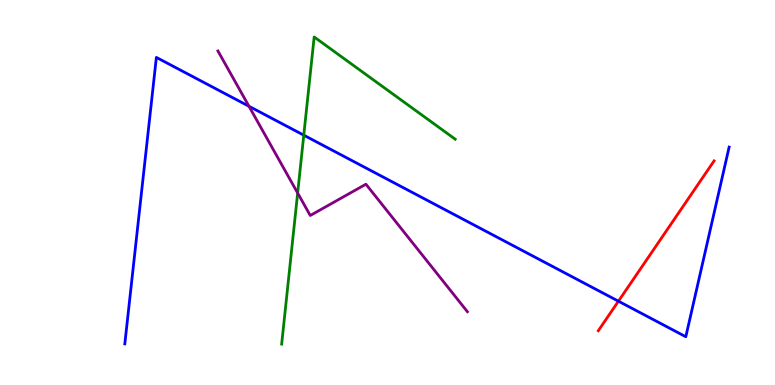[{'lines': ['blue', 'red'], 'intersections': [{'x': 7.98, 'y': 2.18}]}, {'lines': ['green', 'red'], 'intersections': []}, {'lines': ['purple', 'red'], 'intersections': []}, {'lines': ['blue', 'green'], 'intersections': [{'x': 3.92, 'y': 6.49}]}, {'lines': ['blue', 'purple'], 'intersections': [{'x': 3.21, 'y': 7.24}]}, {'lines': ['green', 'purple'], 'intersections': [{'x': 3.84, 'y': 4.99}]}]